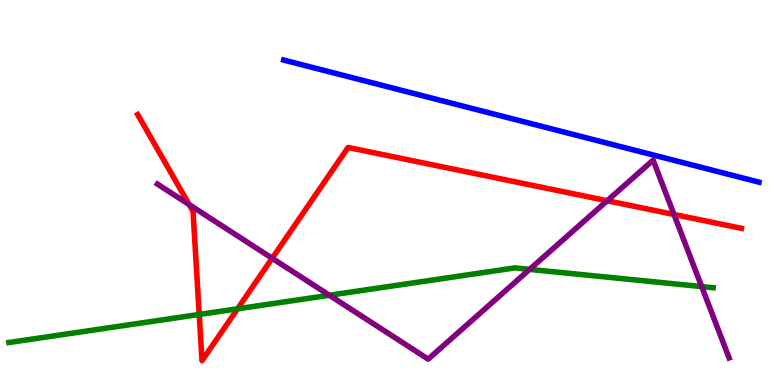[{'lines': ['blue', 'red'], 'intersections': []}, {'lines': ['green', 'red'], 'intersections': [{'x': 2.57, 'y': 1.83}, {'x': 3.07, 'y': 1.98}]}, {'lines': ['purple', 'red'], 'intersections': [{'x': 2.44, 'y': 4.68}, {'x': 3.51, 'y': 3.29}, {'x': 7.84, 'y': 4.79}, {'x': 8.7, 'y': 4.43}]}, {'lines': ['blue', 'green'], 'intersections': []}, {'lines': ['blue', 'purple'], 'intersections': []}, {'lines': ['green', 'purple'], 'intersections': [{'x': 4.25, 'y': 2.33}, {'x': 6.83, 'y': 3.0}, {'x': 9.05, 'y': 2.56}]}]